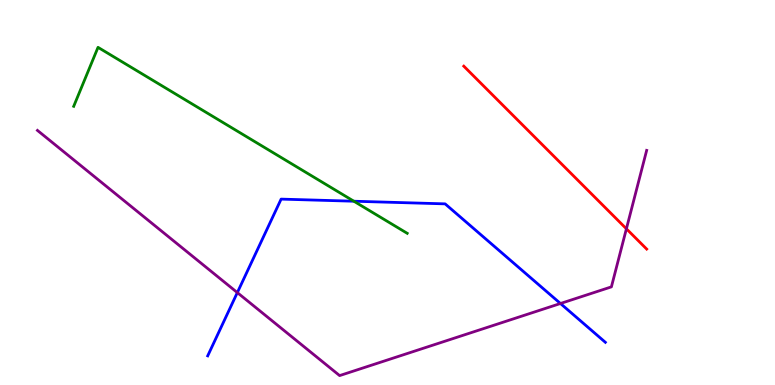[{'lines': ['blue', 'red'], 'intersections': []}, {'lines': ['green', 'red'], 'intersections': []}, {'lines': ['purple', 'red'], 'intersections': [{'x': 8.08, 'y': 4.06}]}, {'lines': ['blue', 'green'], 'intersections': [{'x': 4.57, 'y': 4.77}]}, {'lines': ['blue', 'purple'], 'intersections': [{'x': 3.06, 'y': 2.4}, {'x': 7.23, 'y': 2.12}]}, {'lines': ['green', 'purple'], 'intersections': []}]